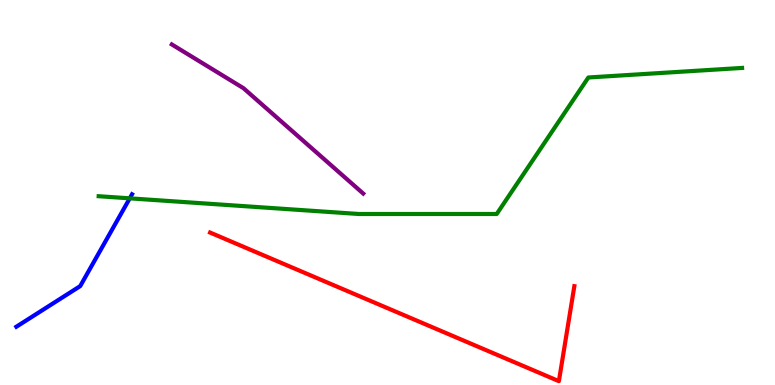[{'lines': ['blue', 'red'], 'intersections': []}, {'lines': ['green', 'red'], 'intersections': []}, {'lines': ['purple', 'red'], 'intersections': []}, {'lines': ['blue', 'green'], 'intersections': [{'x': 1.67, 'y': 4.85}]}, {'lines': ['blue', 'purple'], 'intersections': []}, {'lines': ['green', 'purple'], 'intersections': []}]